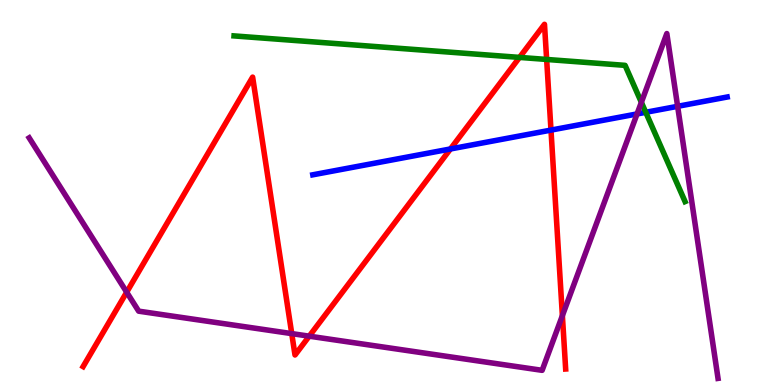[{'lines': ['blue', 'red'], 'intersections': [{'x': 5.81, 'y': 6.13}, {'x': 7.11, 'y': 6.62}]}, {'lines': ['green', 'red'], 'intersections': [{'x': 6.7, 'y': 8.51}, {'x': 7.05, 'y': 8.46}]}, {'lines': ['purple', 'red'], 'intersections': [{'x': 1.63, 'y': 2.41}, {'x': 3.76, 'y': 1.33}, {'x': 3.99, 'y': 1.27}, {'x': 7.26, 'y': 1.8}]}, {'lines': ['blue', 'green'], 'intersections': [{'x': 8.33, 'y': 7.08}]}, {'lines': ['blue', 'purple'], 'intersections': [{'x': 8.22, 'y': 7.04}, {'x': 8.74, 'y': 7.24}]}, {'lines': ['green', 'purple'], 'intersections': [{'x': 8.28, 'y': 7.34}]}]